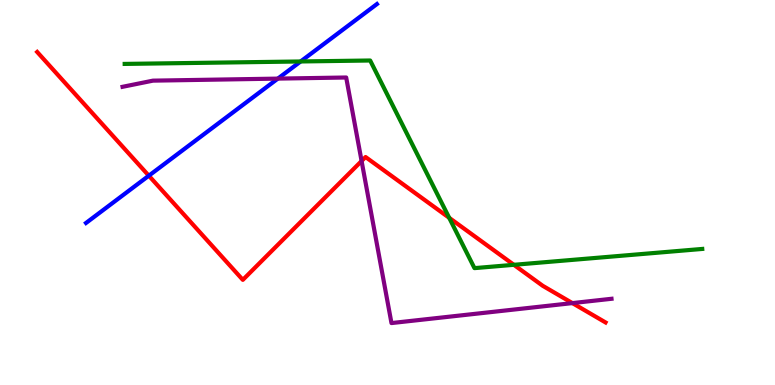[{'lines': ['blue', 'red'], 'intersections': [{'x': 1.92, 'y': 5.44}]}, {'lines': ['green', 'red'], 'intersections': [{'x': 5.8, 'y': 4.34}, {'x': 6.63, 'y': 3.12}]}, {'lines': ['purple', 'red'], 'intersections': [{'x': 4.67, 'y': 5.82}, {'x': 7.39, 'y': 2.13}]}, {'lines': ['blue', 'green'], 'intersections': [{'x': 3.88, 'y': 8.4}]}, {'lines': ['blue', 'purple'], 'intersections': [{'x': 3.59, 'y': 7.96}]}, {'lines': ['green', 'purple'], 'intersections': []}]